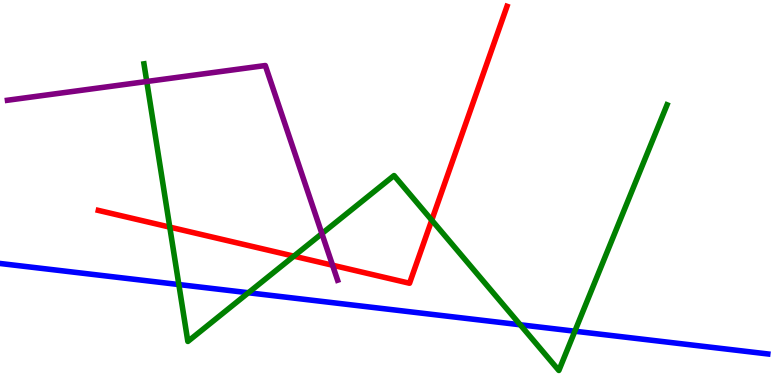[{'lines': ['blue', 'red'], 'intersections': []}, {'lines': ['green', 'red'], 'intersections': [{'x': 2.19, 'y': 4.1}, {'x': 3.79, 'y': 3.35}, {'x': 5.57, 'y': 4.28}]}, {'lines': ['purple', 'red'], 'intersections': [{'x': 4.29, 'y': 3.11}]}, {'lines': ['blue', 'green'], 'intersections': [{'x': 2.31, 'y': 2.61}, {'x': 3.21, 'y': 2.4}, {'x': 6.71, 'y': 1.56}, {'x': 7.42, 'y': 1.4}]}, {'lines': ['blue', 'purple'], 'intersections': []}, {'lines': ['green', 'purple'], 'intersections': [{'x': 1.89, 'y': 7.88}, {'x': 4.15, 'y': 3.93}]}]